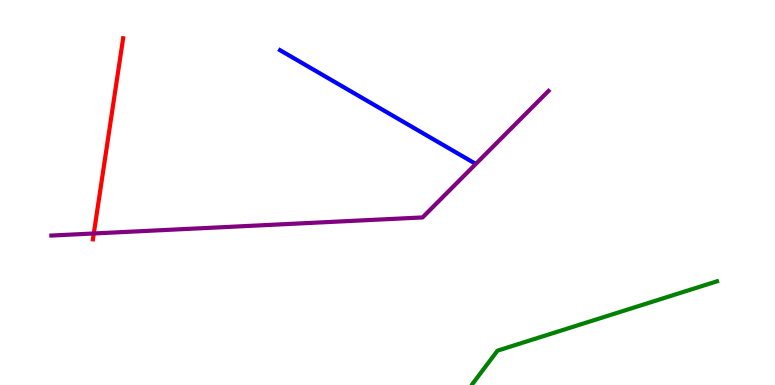[{'lines': ['blue', 'red'], 'intersections': []}, {'lines': ['green', 'red'], 'intersections': []}, {'lines': ['purple', 'red'], 'intersections': [{'x': 1.21, 'y': 3.94}]}, {'lines': ['blue', 'green'], 'intersections': []}, {'lines': ['blue', 'purple'], 'intersections': []}, {'lines': ['green', 'purple'], 'intersections': []}]